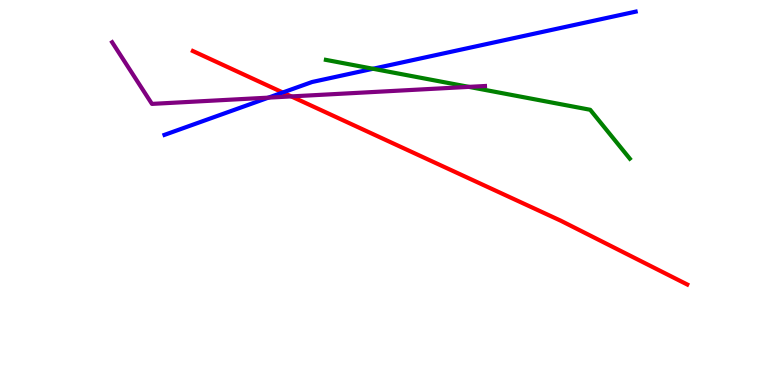[{'lines': ['blue', 'red'], 'intersections': [{'x': 3.65, 'y': 7.6}]}, {'lines': ['green', 'red'], 'intersections': []}, {'lines': ['purple', 'red'], 'intersections': [{'x': 3.76, 'y': 7.5}]}, {'lines': ['blue', 'green'], 'intersections': [{'x': 4.81, 'y': 8.21}]}, {'lines': ['blue', 'purple'], 'intersections': [{'x': 3.46, 'y': 7.46}]}, {'lines': ['green', 'purple'], 'intersections': [{'x': 6.05, 'y': 7.74}]}]